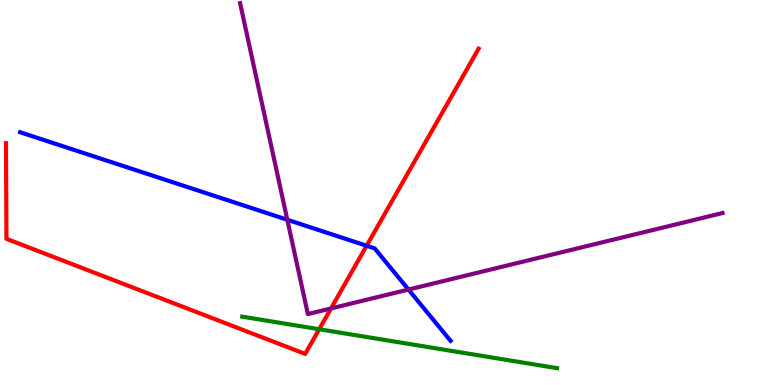[{'lines': ['blue', 'red'], 'intersections': [{'x': 4.73, 'y': 3.62}]}, {'lines': ['green', 'red'], 'intersections': [{'x': 4.12, 'y': 1.45}]}, {'lines': ['purple', 'red'], 'intersections': [{'x': 4.27, 'y': 1.99}]}, {'lines': ['blue', 'green'], 'intersections': []}, {'lines': ['blue', 'purple'], 'intersections': [{'x': 3.71, 'y': 4.29}, {'x': 5.27, 'y': 2.48}]}, {'lines': ['green', 'purple'], 'intersections': []}]